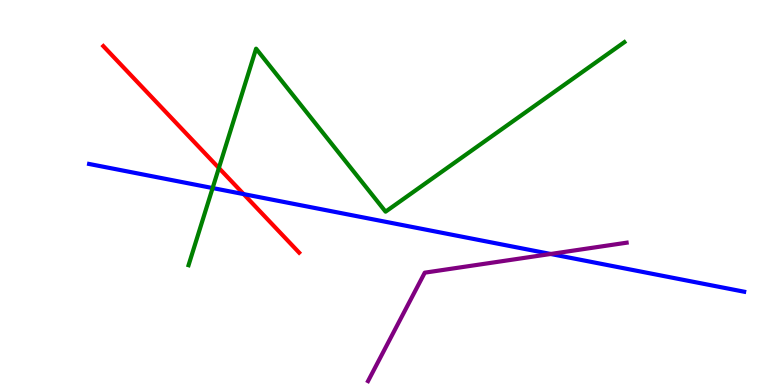[{'lines': ['blue', 'red'], 'intersections': [{'x': 3.14, 'y': 4.96}]}, {'lines': ['green', 'red'], 'intersections': [{'x': 2.82, 'y': 5.64}]}, {'lines': ['purple', 'red'], 'intersections': []}, {'lines': ['blue', 'green'], 'intersections': [{'x': 2.74, 'y': 5.12}]}, {'lines': ['blue', 'purple'], 'intersections': [{'x': 7.11, 'y': 3.4}]}, {'lines': ['green', 'purple'], 'intersections': []}]